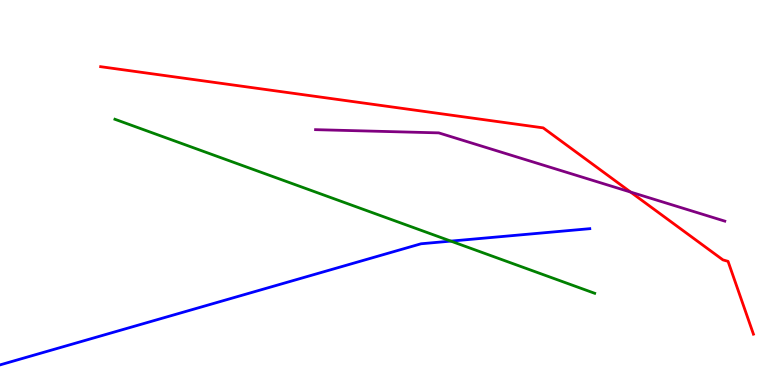[{'lines': ['blue', 'red'], 'intersections': []}, {'lines': ['green', 'red'], 'intersections': []}, {'lines': ['purple', 'red'], 'intersections': [{'x': 8.14, 'y': 5.01}]}, {'lines': ['blue', 'green'], 'intersections': [{'x': 5.82, 'y': 3.74}]}, {'lines': ['blue', 'purple'], 'intersections': []}, {'lines': ['green', 'purple'], 'intersections': []}]